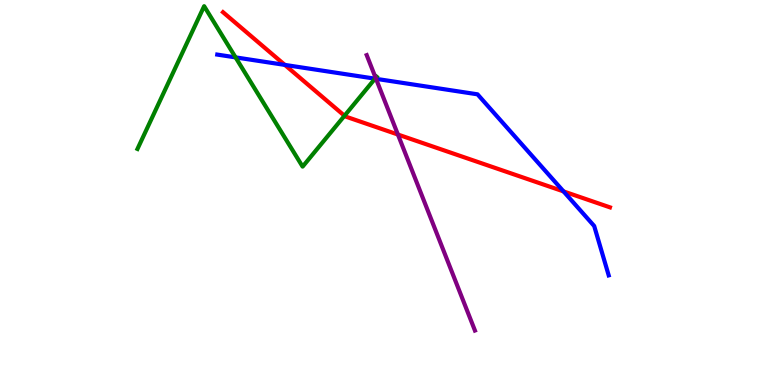[{'lines': ['blue', 'red'], 'intersections': [{'x': 3.68, 'y': 8.31}, {'x': 7.27, 'y': 5.03}]}, {'lines': ['green', 'red'], 'intersections': [{'x': 4.45, 'y': 6.99}]}, {'lines': ['purple', 'red'], 'intersections': [{'x': 5.13, 'y': 6.51}]}, {'lines': ['blue', 'green'], 'intersections': [{'x': 3.04, 'y': 8.51}, {'x': 4.84, 'y': 7.96}]}, {'lines': ['blue', 'purple'], 'intersections': [{'x': 4.85, 'y': 7.95}]}, {'lines': ['green', 'purple'], 'intersections': [{'x': 4.85, 'y': 7.98}]}]